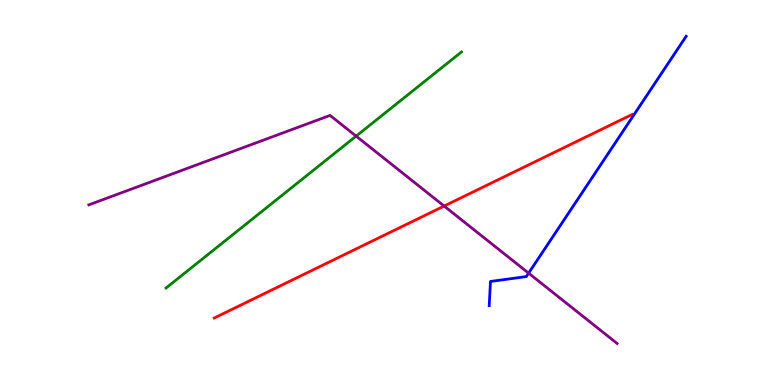[{'lines': ['blue', 'red'], 'intersections': []}, {'lines': ['green', 'red'], 'intersections': []}, {'lines': ['purple', 'red'], 'intersections': [{'x': 5.73, 'y': 4.65}]}, {'lines': ['blue', 'green'], 'intersections': []}, {'lines': ['blue', 'purple'], 'intersections': [{'x': 6.82, 'y': 2.91}]}, {'lines': ['green', 'purple'], 'intersections': [{'x': 4.6, 'y': 6.46}]}]